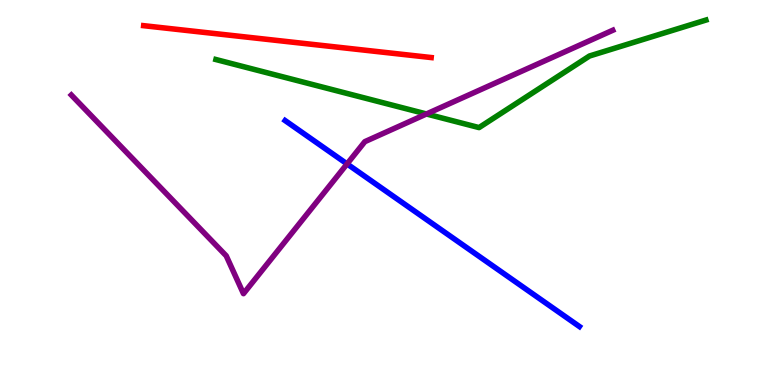[{'lines': ['blue', 'red'], 'intersections': []}, {'lines': ['green', 'red'], 'intersections': []}, {'lines': ['purple', 'red'], 'intersections': []}, {'lines': ['blue', 'green'], 'intersections': []}, {'lines': ['blue', 'purple'], 'intersections': [{'x': 4.48, 'y': 5.74}]}, {'lines': ['green', 'purple'], 'intersections': [{'x': 5.5, 'y': 7.04}]}]